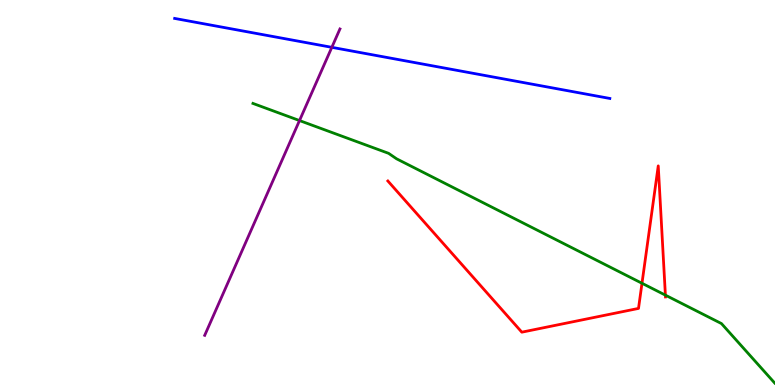[{'lines': ['blue', 'red'], 'intersections': []}, {'lines': ['green', 'red'], 'intersections': [{'x': 8.28, 'y': 2.64}, {'x': 8.59, 'y': 2.33}]}, {'lines': ['purple', 'red'], 'intersections': []}, {'lines': ['blue', 'green'], 'intersections': []}, {'lines': ['blue', 'purple'], 'intersections': [{'x': 4.28, 'y': 8.77}]}, {'lines': ['green', 'purple'], 'intersections': [{'x': 3.86, 'y': 6.87}]}]